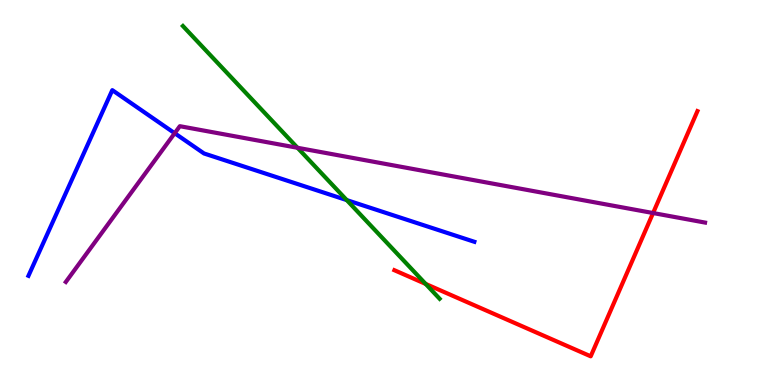[{'lines': ['blue', 'red'], 'intersections': []}, {'lines': ['green', 'red'], 'intersections': [{'x': 5.49, 'y': 2.63}]}, {'lines': ['purple', 'red'], 'intersections': [{'x': 8.43, 'y': 4.47}]}, {'lines': ['blue', 'green'], 'intersections': [{'x': 4.47, 'y': 4.8}]}, {'lines': ['blue', 'purple'], 'intersections': [{'x': 2.25, 'y': 6.54}]}, {'lines': ['green', 'purple'], 'intersections': [{'x': 3.84, 'y': 6.16}]}]